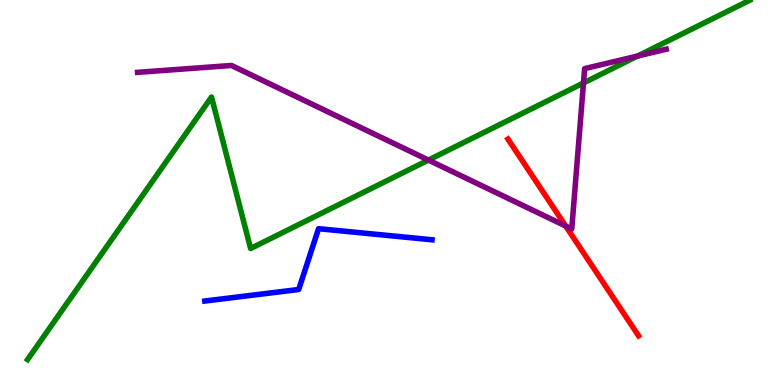[{'lines': ['blue', 'red'], 'intersections': []}, {'lines': ['green', 'red'], 'intersections': []}, {'lines': ['purple', 'red'], 'intersections': [{'x': 7.3, 'y': 4.13}]}, {'lines': ['blue', 'green'], 'intersections': []}, {'lines': ['blue', 'purple'], 'intersections': []}, {'lines': ['green', 'purple'], 'intersections': [{'x': 5.53, 'y': 5.84}, {'x': 7.53, 'y': 7.85}, {'x': 8.23, 'y': 8.54}]}]